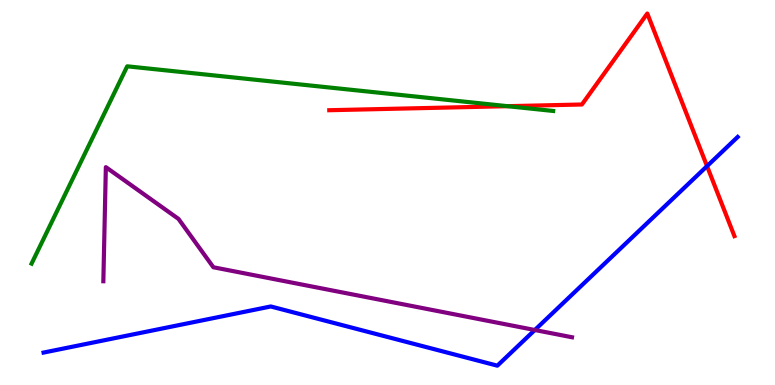[{'lines': ['blue', 'red'], 'intersections': [{'x': 9.12, 'y': 5.68}]}, {'lines': ['green', 'red'], 'intersections': [{'x': 6.55, 'y': 7.24}]}, {'lines': ['purple', 'red'], 'intersections': []}, {'lines': ['blue', 'green'], 'intersections': []}, {'lines': ['blue', 'purple'], 'intersections': [{'x': 6.9, 'y': 1.43}]}, {'lines': ['green', 'purple'], 'intersections': []}]